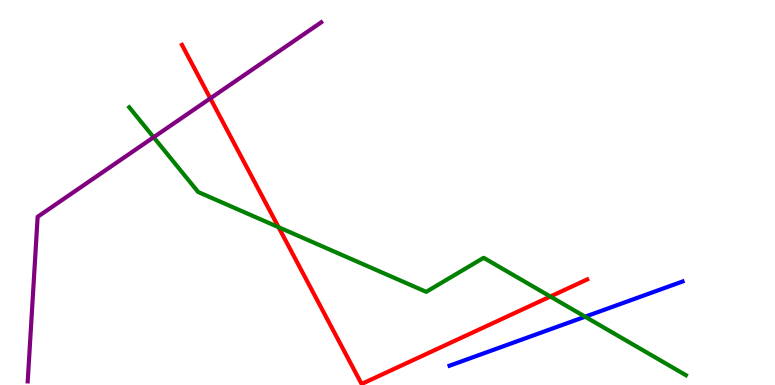[{'lines': ['blue', 'red'], 'intersections': []}, {'lines': ['green', 'red'], 'intersections': [{'x': 3.59, 'y': 4.1}, {'x': 7.1, 'y': 2.3}]}, {'lines': ['purple', 'red'], 'intersections': [{'x': 2.71, 'y': 7.44}]}, {'lines': ['blue', 'green'], 'intersections': [{'x': 7.55, 'y': 1.77}]}, {'lines': ['blue', 'purple'], 'intersections': []}, {'lines': ['green', 'purple'], 'intersections': [{'x': 1.98, 'y': 6.43}]}]